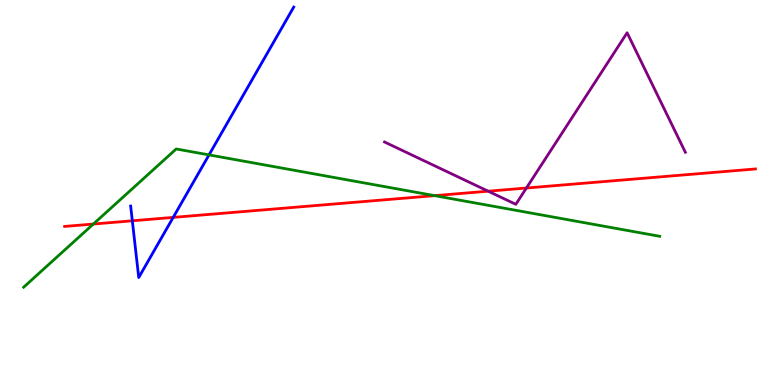[{'lines': ['blue', 'red'], 'intersections': [{'x': 1.71, 'y': 4.27}, {'x': 2.23, 'y': 4.35}]}, {'lines': ['green', 'red'], 'intersections': [{'x': 1.2, 'y': 4.18}, {'x': 5.61, 'y': 4.92}]}, {'lines': ['purple', 'red'], 'intersections': [{'x': 6.3, 'y': 5.03}, {'x': 6.79, 'y': 5.12}]}, {'lines': ['blue', 'green'], 'intersections': [{'x': 2.7, 'y': 5.98}]}, {'lines': ['blue', 'purple'], 'intersections': []}, {'lines': ['green', 'purple'], 'intersections': []}]